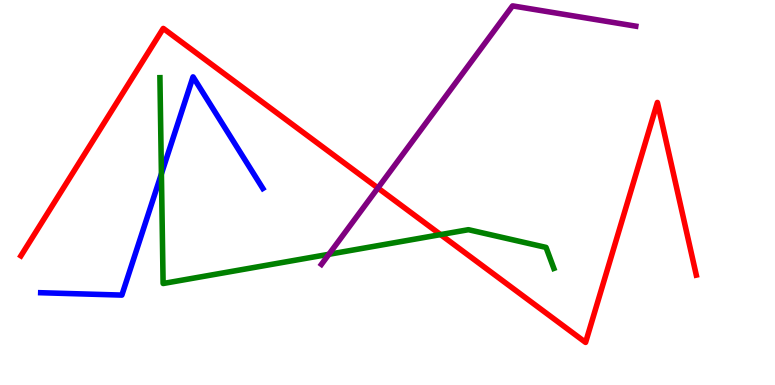[{'lines': ['blue', 'red'], 'intersections': []}, {'lines': ['green', 'red'], 'intersections': [{'x': 5.68, 'y': 3.91}]}, {'lines': ['purple', 'red'], 'intersections': [{'x': 4.88, 'y': 5.12}]}, {'lines': ['blue', 'green'], 'intersections': [{'x': 2.08, 'y': 5.48}]}, {'lines': ['blue', 'purple'], 'intersections': []}, {'lines': ['green', 'purple'], 'intersections': [{'x': 4.24, 'y': 3.4}]}]